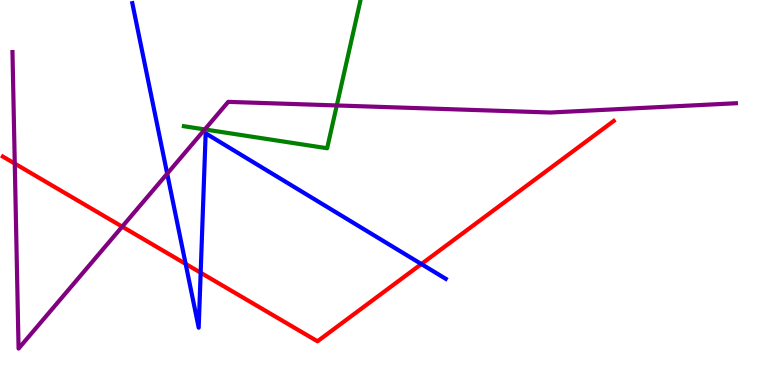[{'lines': ['blue', 'red'], 'intersections': [{'x': 2.4, 'y': 3.15}, {'x': 2.59, 'y': 2.92}, {'x': 5.44, 'y': 3.14}]}, {'lines': ['green', 'red'], 'intersections': []}, {'lines': ['purple', 'red'], 'intersections': [{'x': 0.191, 'y': 5.75}, {'x': 1.58, 'y': 4.11}]}, {'lines': ['blue', 'green'], 'intersections': []}, {'lines': ['blue', 'purple'], 'intersections': [{'x': 2.16, 'y': 5.49}]}, {'lines': ['green', 'purple'], 'intersections': [{'x': 2.64, 'y': 6.64}, {'x': 4.35, 'y': 7.26}]}]